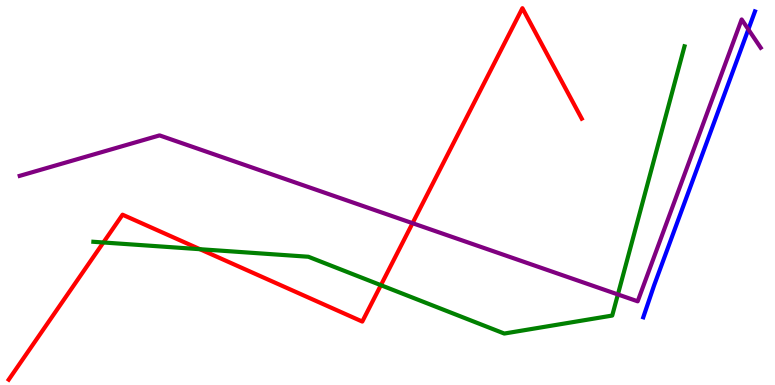[{'lines': ['blue', 'red'], 'intersections': []}, {'lines': ['green', 'red'], 'intersections': [{'x': 1.33, 'y': 3.7}, {'x': 2.58, 'y': 3.53}, {'x': 4.91, 'y': 2.59}]}, {'lines': ['purple', 'red'], 'intersections': [{'x': 5.32, 'y': 4.2}]}, {'lines': ['blue', 'green'], 'intersections': []}, {'lines': ['blue', 'purple'], 'intersections': [{'x': 9.66, 'y': 9.24}]}, {'lines': ['green', 'purple'], 'intersections': [{'x': 7.97, 'y': 2.35}]}]